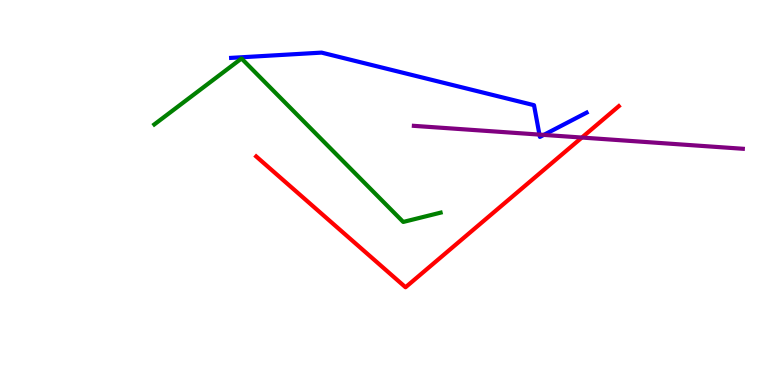[{'lines': ['blue', 'red'], 'intersections': []}, {'lines': ['green', 'red'], 'intersections': []}, {'lines': ['purple', 'red'], 'intersections': [{'x': 7.51, 'y': 6.43}]}, {'lines': ['blue', 'green'], 'intersections': []}, {'lines': ['blue', 'purple'], 'intersections': [{'x': 6.96, 'y': 6.5}, {'x': 7.02, 'y': 6.5}]}, {'lines': ['green', 'purple'], 'intersections': []}]